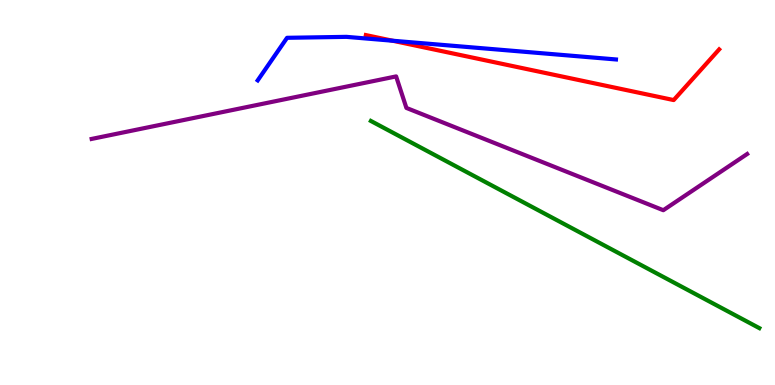[{'lines': ['blue', 'red'], 'intersections': [{'x': 5.07, 'y': 8.94}]}, {'lines': ['green', 'red'], 'intersections': []}, {'lines': ['purple', 'red'], 'intersections': []}, {'lines': ['blue', 'green'], 'intersections': []}, {'lines': ['blue', 'purple'], 'intersections': []}, {'lines': ['green', 'purple'], 'intersections': []}]